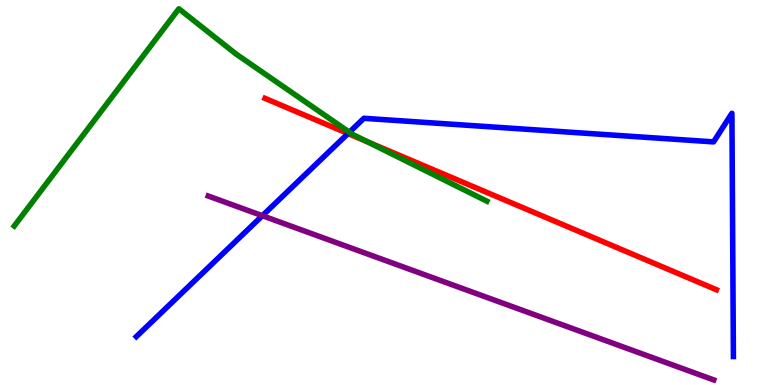[{'lines': ['blue', 'red'], 'intersections': [{'x': 4.49, 'y': 6.53}]}, {'lines': ['green', 'red'], 'intersections': [{'x': 4.74, 'y': 6.32}]}, {'lines': ['purple', 'red'], 'intersections': []}, {'lines': ['blue', 'green'], 'intersections': [{'x': 4.51, 'y': 6.57}]}, {'lines': ['blue', 'purple'], 'intersections': [{'x': 3.39, 'y': 4.4}]}, {'lines': ['green', 'purple'], 'intersections': []}]